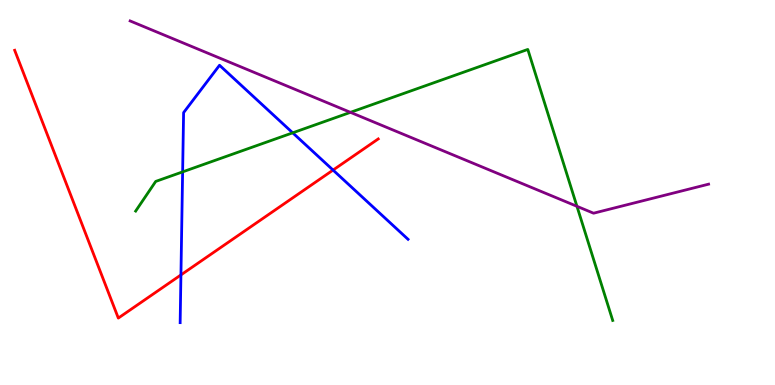[{'lines': ['blue', 'red'], 'intersections': [{'x': 2.33, 'y': 2.86}, {'x': 4.3, 'y': 5.58}]}, {'lines': ['green', 'red'], 'intersections': []}, {'lines': ['purple', 'red'], 'intersections': []}, {'lines': ['blue', 'green'], 'intersections': [{'x': 2.36, 'y': 5.54}, {'x': 3.78, 'y': 6.55}]}, {'lines': ['blue', 'purple'], 'intersections': []}, {'lines': ['green', 'purple'], 'intersections': [{'x': 4.52, 'y': 7.08}, {'x': 7.44, 'y': 4.64}]}]